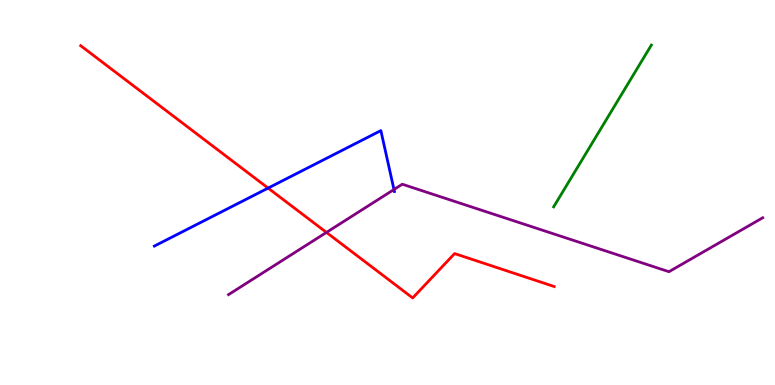[{'lines': ['blue', 'red'], 'intersections': [{'x': 3.46, 'y': 5.11}]}, {'lines': ['green', 'red'], 'intersections': []}, {'lines': ['purple', 'red'], 'intersections': [{'x': 4.21, 'y': 3.96}]}, {'lines': ['blue', 'green'], 'intersections': []}, {'lines': ['blue', 'purple'], 'intersections': [{'x': 5.08, 'y': 5.08}]}, {'lines': ['green', 'purple'], 'intersections': []}]